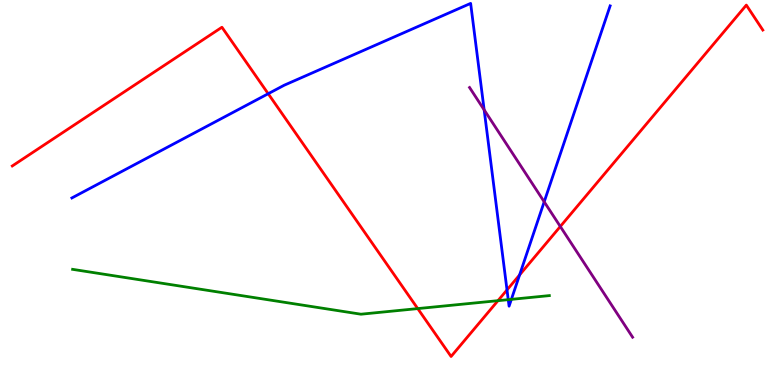[{'lines': ['blue', 'red'], 'intersections': [{'x': 3.46, 'y': 7.57}, {'x': 6.54, 'y': 2.47}, {'x': 6.7, 'y': 2.86}]}, {'lines': ['green', 'red'], 'intersections': [{'x': 5.39, 'y': 1.98}, {'x': 6.43, 'y': 2.19}]}, {'lines': ['purple', 'red'], 'intersections': [{'x': 7.23, 'y': 4.12}]}, {'lines': ['blue', 'green'], 'intersections': [{'x': 6.56, 'y': 2.22}, {'x': 6.6, 'y': 2.22}]}, {'lines': ['blue', 'purple'], 'intersections': [{'x': 6.25, 'y': 7.15}, {'x': 7.02, 'y': 4.76}]}, {'lines': ['green', 'purple'], 'intersections': []}]